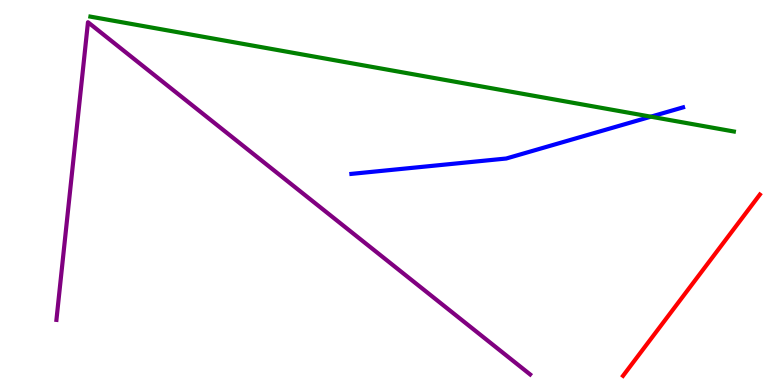[{'lines': ['blue', 'red'], 'intersections': []}, {'lines': ['green', 'red'], 'intersections': []}, {'lines': ['purple', 'red'], 'intersections': []}, {'lines': ['blue', 'green'], 'intersections': [{'x': 8.4, 'y': 6.97}]}, {'lines': ['blue', 'purple'], 'intersections': []}, {'lines': ['green', 'purple'], 'intersections': []}]